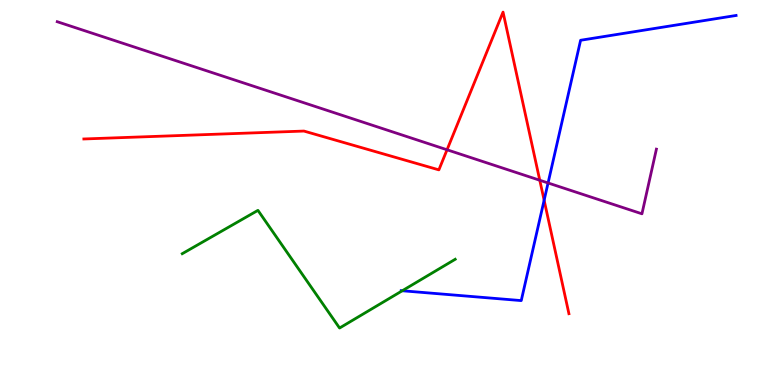[{'lines': ['blue', 'red'], 'intersections': [{'x': 7.02, 'y': 4.8}]}, {'lines': ['green', 'red'], 'intersections': []}, {'lines': ['purple', 'red'], 'intersections': [{'x': 5.77, 'y': 6.11}, {'x': 6.96, 'y': 5.32}]}, {'lines': ['blue', 'green'], 'intersections': [{'x': 5.19, 'y': 2.45}]}, {'lines': ['blue', 'purple'], 'intersections': [{'x': 7.07, 'y': 5.25}]}, {'lines': ['green', 'purple'], 'intersections': []}]